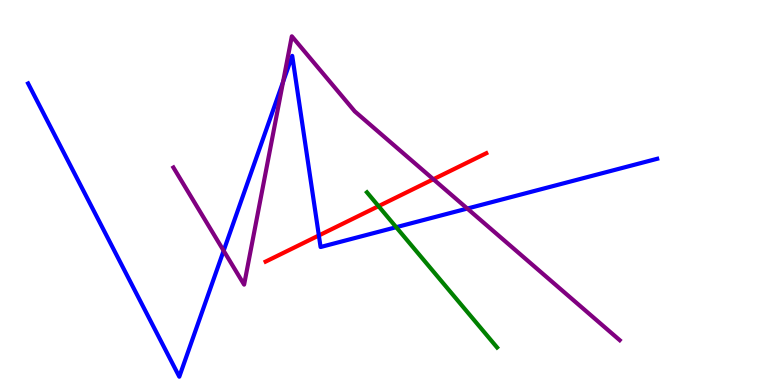[{'lines': ['blue', 'red'], 'intersections': [{'x': 4.11, 'y': 3.88}]}, {'lines': ['green', 'red'], 'intersections': [{'x': 4.88, 'y': 4.65}]}, {'lines': ['purple', 'red'], 'intersections': [{'x': 5.59, 'y': 5.34}]}, {'lines': ['blue', 'green'], 'intersections': [{'x': 5.11, 'y': 4.1}]}, {'lines': ['blue', 'purple'], 'intersections': [{'x': 2.89, 'y': 3.49}, {'x': 3.65, 'y': 7.87}, {'x': 6.03, 'y': 4.58}]}, {'lines': ['green', 'purple'], 'intersections': []}]